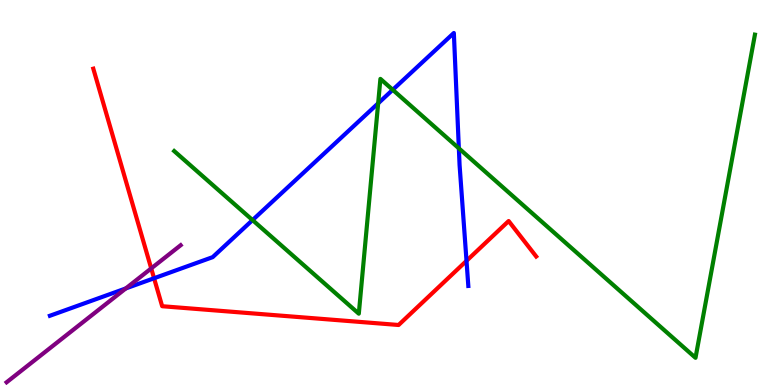[{'lines': ['blue', 'red'], 'intersections': [{'x': 1.99, 'y': 2.77}, {'x': 6.02, 'y': 3.22}]}, {'lines': ['green', 'red'], 'intersections': []}, {'lines': ['purple', 'red'], 'intersections': [{'x': 1.95, 'y': 3.03}]}, {'lines': ['blue', 'green'], 'intersections': [{'x': 3.26, 'y': 4.28}, {'x': 4.88, 'y': 7.32}, {'x': 5.07, 'y': 7.67}, {'x': 5.92, 'y': 6.15}]}, {'lines': ['blue', 'purple'], 'intersections': [{'x': 1.62, 'y': 2.51}]}, {'lines': ['green', 'purple'], 'intersections': []}]